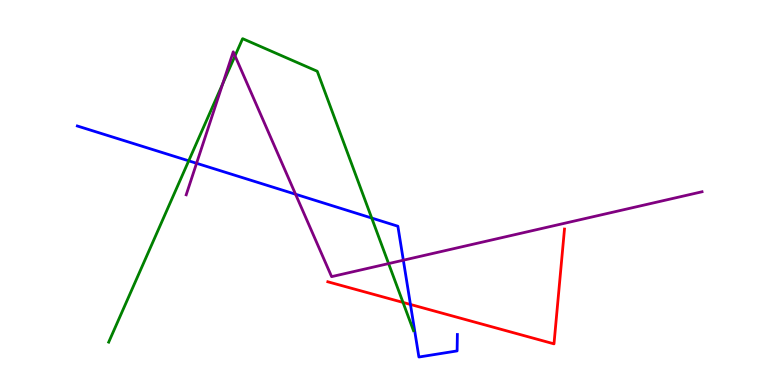[{'lines': ['blue', 'red'], 'intersections': [{'x': 5.3, 'y': 2.09}]}, {'lines': ['green', 'red'], 'intersections': [{'x': 5.2, 'y': 2.15}]}, {'lines': ['purple', 'red'], 'intersections': []}, {'lines': ['blue', 'green'], 'intersections': [{'x': 2.43, 'y': 5.82}, {'x': 4.8, 'y': 4.34}]}, {'lines': ['blue', 'purple'], 'intersections': [{'x': 2.54, 'y': 5.76}, {'x': 3.81, 'y': 4.96}, {'x': 5.2, 'y': 3.24}]}, {'lines': ['green', 'purple'], 'intersections': [{'x': 2.87, 'y': 7.83}, {'x': 3.03, 'y': 8.55}, {'x': 5.01, 'y': 3.15}]}]